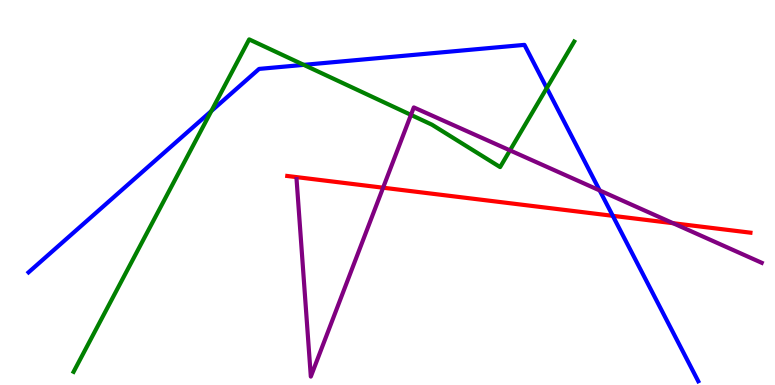[{'lines': ['blue', 'red'], 'intersections': [{'x': 7.91, 'y': 4.39}]}, {'lines': ['green', 'red'], 'intersections': []}, {'lines': ['purple', 'red'], 'intersections': [{'x': 4.94, 'y': 5.12}, {'x': 8.68, 'y': 4.2}]}, {'lines': ['blue', 'green'], 'intersections': [{'x': 2.73, 'y': 7.12}, {'x': 3.92, 'y': 8.32}, {'x': 7.06, 'y': 7.71}]}, {'lines': ['blue', 'purple'], 'intersections': [{'x': 7.74, 'y': 5.05}]}, {'lines': ['green', 'purple'], 'intersections': [{'x': 5.3, 'y': 7.02}, {'x': 6.58, 'y': 6.09}]}]